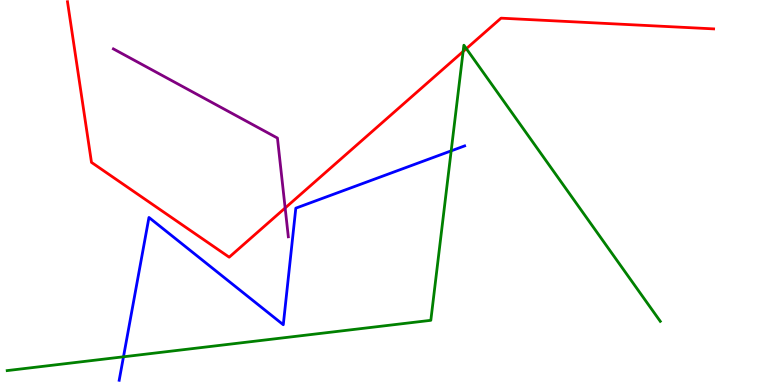[{'lines': ['blue', 'red'], 'intersections': []}, {'lines': ['green', 'red'], 'intersections': [{'x': 5.98, 'y': 8.66}, {'x': 6.02, 'y': 8.74}]}, {'lines': ['purple', 'red'], 'intersections': [{'x': 3.68, 'y': 4.6}]}, {'lines': ['blue', 'green'], 'intersections': [{'x': 1.59, 'y': 0.733}, {'x': 5.82, 'y': 6.08}]}, {'lines': ['blue', 'purple'], 'intersections': []}, {'lines': ['green', 'purple'], 'intersections': []}]